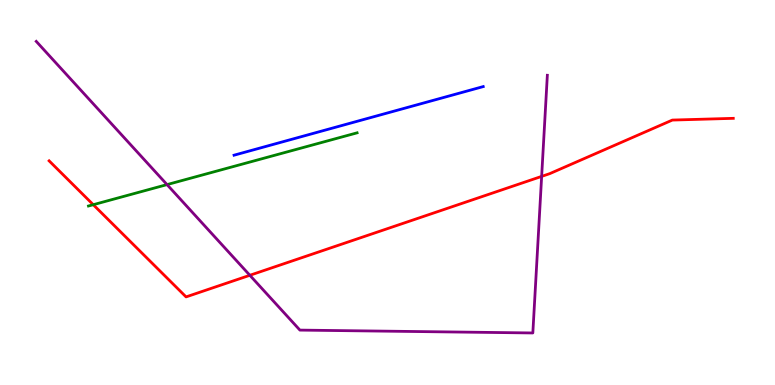[{'lines': ['blue', 'red'], 'intersections': []}, {'lines': ['green', 'red'], 'intersections': [{'x': 1.2, 'y': 4.68}]}, {'lines': ['purple', 'red'], 'intersections': [{'x': 3.22, 'y': 2.85}, {'x': 6.99, 'y': 5.42}]}, {'lines': ['blue', 'green'], 'intersections': []}, {'lines': ['blue', 'purple'], 'intersections': []}, {'lines': ['green', 'purple'], 'intersections': [{'x': 2.16, 'y': 5.21}]}]